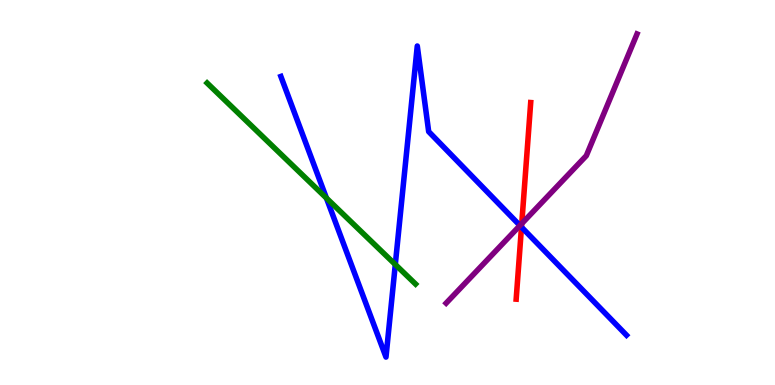[{'lines': ['blue', 'red'], 'intersections': [{'x': 6.73, 'y': 4.1}]}, {'lines': ['green', 'red'], 'intersections': []}, {'lines': ['purple', 'red'], 'intersections': [{'x': 6.73, 'y': 4.19}]}, {'lines': ['blue', 'green'], 'intersections': [{'x': 4.21, 'y': 4.86}, {'x': 5.1, 'y': 3.13}]}, {'lines': ['blue', 'purple'], 'intersections': [{'x': 6.71, 'y': 4.14}]}, {'lines': ['green', 'purple'], 'intersections': []}]